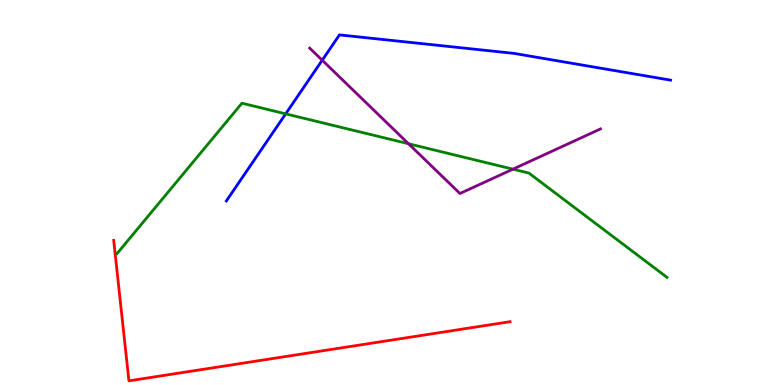[{'lines': ['blue', 'red'], 'intersections': []}, {'lines': ['green', 'red'], 'intersections': []}, {'lines': ['purple', 'red'], 'intersections': []}, {'lines': ['blue', 'green'], 'intersections': [{'x': 3.69, 'y': 7.04}]}, {'lines': ['blue', 'purple'], 'intersections': [{'x': 4.16, 'y': 8.44}]}, {'lines': ['green', 'purple'], 'intersections': [{'x': 5.27, 'y': 6.27}, {'x': 6.62, 'y': 5.61}]}]